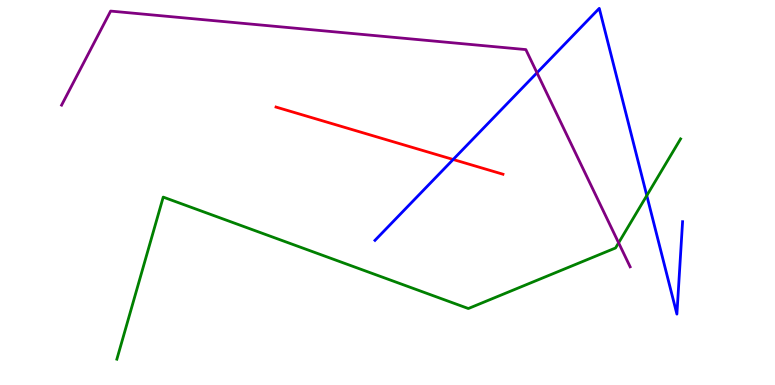[{'lines': ['blue', 'red'], 'intersections': [{'x': 5.85, 'y': 5.86}]}, {'lines': ['green', 'red'], 'intersections': []}, {'lines': ['purple', 'red'], 'intersections': []}, {'lines': ['blue', 'green'], 'intersections': [{'x': 8.35, 'y': 4.92}]}, {'lines': ['blue', 'purple'], 'intersections': [{'x': 6.93, 'y': 8.11}]}, {'lines': ['green', 'purple'], 'intersections': [{'x': 7.98, 'y': 3.69}]}]